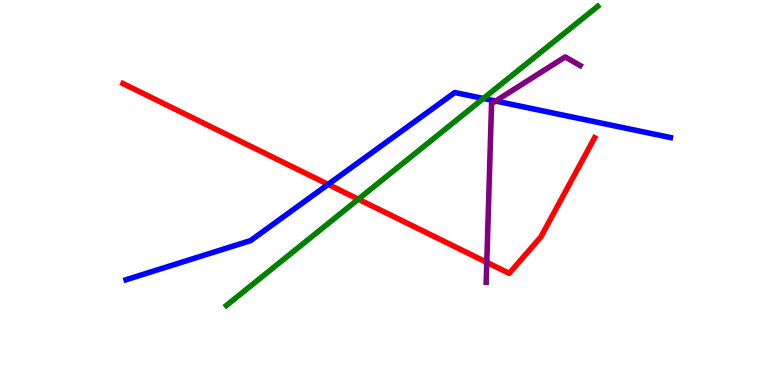[{'lines': ['blue', 'red'], 'intersections': [{'x': 4.23, 'y': 5.21}]}, {'lines': ['green', 'red'], 'intersections': [{'x': 4.62, 'y': 4.83}]}, {'lines': ['purple', 'red'], 'intersections': [{'x': 6.28, 'y': 3.19}]}, {'lines': ['blue', 'green'], 'intersections': [{'x': 6.24, 'y': 7.44}]}, {'lines': ['blue', 'purple'], 'intersections': [{'x': 6.4, 'y': 7.38}]}, {'lines': ['green', 'purple'], 'intersections': []}]